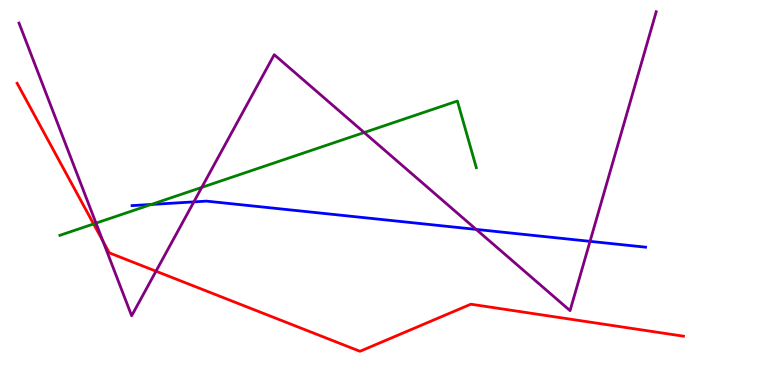[{'lines': ['blue', 'red'], 'intersections': []}, {'lines': ['green', 'red'], 'intersections': [{'x': 1.21, 'y': 4.18}]}, {'lines': ['purple', 'red'], 'intersections': [{'x': 1.33, 'y': 3.74}, {'x': 2.01, 'y': 2.96}]}, {'lines': ['blue', 'green'], 'intersections': [{'x': 1.95, 'y': 4.69}]}, {'lines': ['blue', 'purple'], 'intersections': [{'x': 2.5, 'y': 4.76}, {'x': 6.14, 'y': 4.04}, {'x': 7.61, 'y': 3.73}]}, {'lines': ['green', 'purple'], 'intersections': [{'x': 1.24, 'y': 4.2}, {'x': 2.6, 'y': 5.13}, {'x': 4.7, 'y': 6.56}]}]